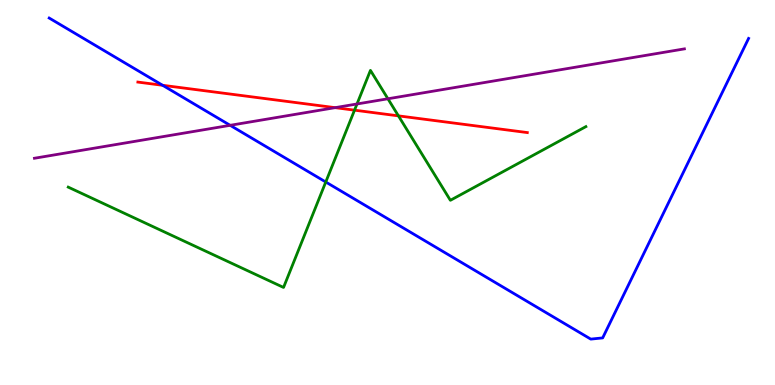[{'lines': ['blue', 'red'], 'intersections': [{'x': 2.1, 'y': 7.78}]}, {'lines': ['green', 'red'], 'intersections': [{'x': 4.57, 'y': 7.14}, {'x': 5.14, 'y': 6.99}]}, {'lines': ['purple', 'red'], 'intersections': [{'x': 4.32, 'y': 7.2}]}, {'lines': ['blue', 'green'], 'intersections': [{'x': 4.2, 'y': 5.27}]}, {'lines': ['blue', 'purple'], 'intersections': [{'x': 2.97, 'y': 6.74}]}, {'lines': ['green', 'purple'], 'intersections': [{'x': 4.61, 'y': 7.3}, {'x': 5.01, 'y': 7.43}]}]